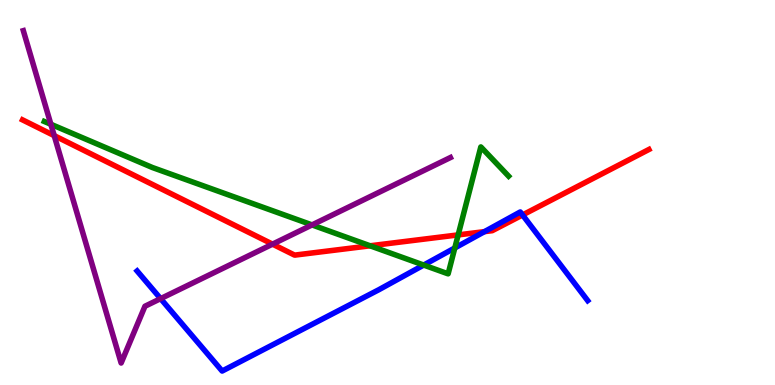[{'lines': ['blue', 'red'], 'intersections': [{'x': 6.25, 'y': 3.98}, {'x': 6.74, 'y': 4.42}]}, {'lines': ['green', 'red'], 'intersections': [{'x': 4.78, 'y': 3.62}, {'x': 5.91, 'y': 3.9}]}, {'lines': ['purple', 'red'], 'intersections': [{'x': 0.7, 'y': 6.48}, {'x': 3.52, 'y': 3.66}]}, {'lines': ['blue', 'green'], 'intersections': [{'x': 5.47, 'y': 3.12}, {'x': 5.87, 'y': 3.56}]}, {'lines': ['blue', 'purple'], 'intersections': [{'x': 2.07, 'y': 2.24}]}, {'lines': ['green', 'purple'], 'intersections': [{'x': 0.656, 'y': 6.77}, {'x': 4.03, 'y': 4.16}]}]